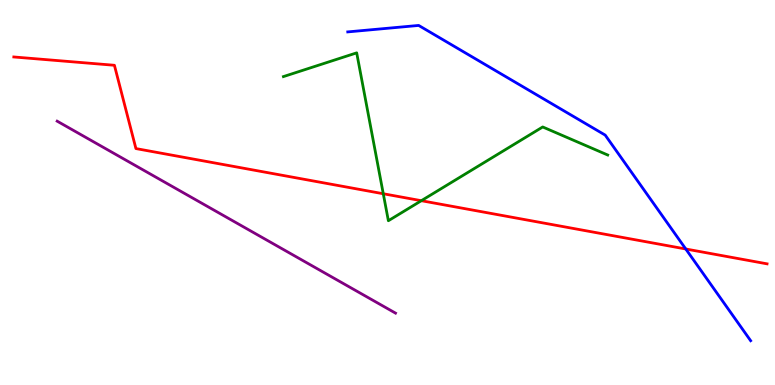[{'lines': ['blue', 'red'], 'intersections': [{'x': 8.85, 'y': 3.53}]}, {'lines': ['green', 'red'], 'intersections': [{'x': 4.95, 'y': 4.97}, {'x': 5.44, 'y': 4.79}]}, {'lines': ['purple', 'red'], 'intersections': []}, {'lines': ['blue', 'green'], 'intersections': []}, {'lines': ['blue', 'purple'], 'intersections': []}, {'lines': ['green', 'purple'], 'intersections': []}]